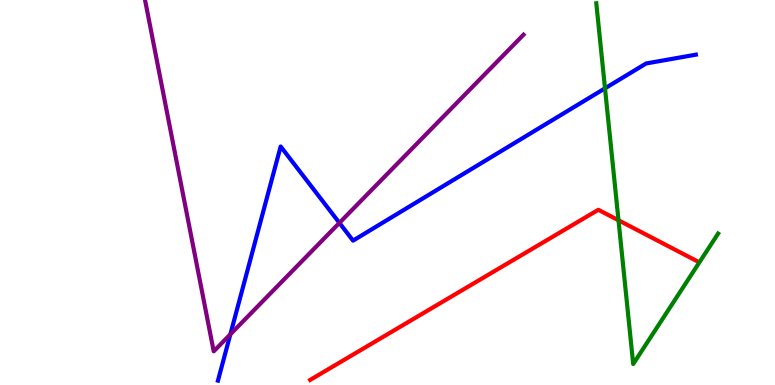[{'lines': ['blue', 'red'], 'intersections': []}, {'lines': ['green', 'red'], 'intersections': [{'x': 7.98, 'y': 4.28}]}, {'lines': ['purple', 'red'], 'intersections': []}, {'lines': ['blue', 'green'], 'intersections': [{'x': 7.81, 'y': 7.71}]}, {'lines': ['blue', 'purple'], 'intersections': [{'x': 2.97, 'y': 1.32}, {'x': 4.38, 'y': 4.21}]}, {'lines': ['green', 'purple'], 'intersections': []}]